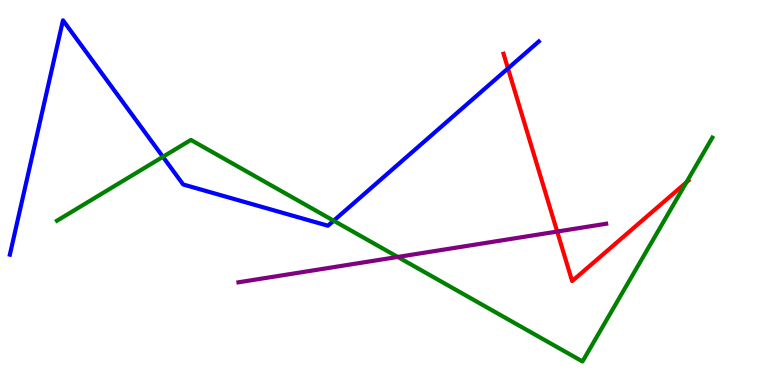[{'lines': ['blue', 'red'], 'intersections': [{'x': 6.55, 'y': 8.22}]}, {'lines': ['green', 'red'], 'intersections': [{'x': 8.86, 'y': 5.26}]}, {'lines': ['purple', 'red'], 'intersections': [{'x': 7.19, 'y': 3.99}]}, {'lines': ['blue', 'green'], 'intersections': [{'x': 2.1, 'y': 5.93}, {'x': 4.31, 'y': 4.27}]}, {'lines': ['blue', 'purple'], 'intersections': []}, {'lines': ['green', 'purple'], 'intersections': [{'x': 5.13, 'y': 3.33}]}]